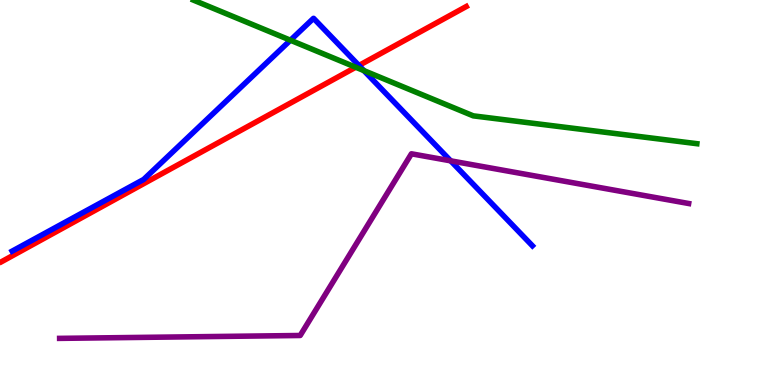[{'lines': ['blue', 'red'], 'intersections': [{'x': 4.63, 'y': 8.3}]}, {'lines': ['green', 'red'], 'intersections': [{'x': 4.59, 'y': 8.25}]}, {'lines': ['purple', 'red'], 'intersections': []}, {'lines': ['blue', 'green'], 'intersections': [{'x': 3.75, 'y': 8.96}, {'x': 4.69, 'y': 8.17}]}, {'lines': ['blue', 'purple'], 'intersections': [{'x': 5.82, 'y': 5.82}]}, {'lines': ['green', 'purple'], 'intersections': []}]